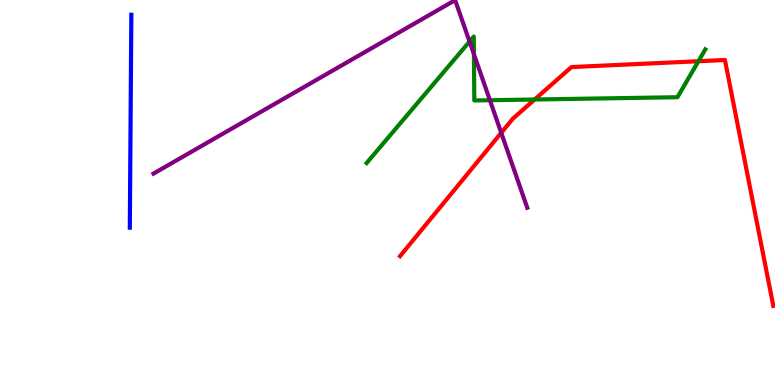[{'lines': ['blue', 'red'], 'intersections': []}, {'lines': ['green', 'red'], 'intersections': [{'x': 6.9, 'y': 7.42}, {'x': 9.01, 'y': 8.41}]}, {'lines': ['purple', 'red'], 'intersections': [{'x': 6.47, 'y': 6.55}]}, {'lines': ['blue', 'green'], 'intersections': []}, {'lines': ['blue', 'purple'], 'intersections': []}, {'lines': ['green', 'purple'], 'intersections': [{'x': 6.06, 'y': 8.92}, {'x': 6.12, 'y': 8.59}, {'x': 6.32, 'y': 7.4}]}]